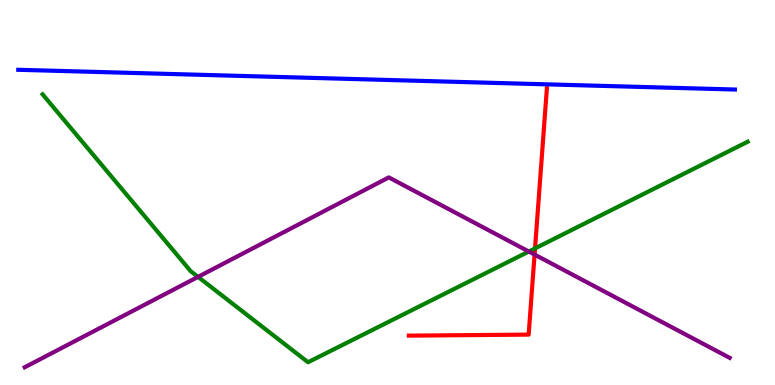[{'lines': ['blue', 'red'], 'intersections': []}, {'lines': ['green', 'red'], 'intersections': [{'x': 6.9, 'y': 3.55}]}, {'lines': ['purple', 'red'], 'intersections': [{'x': 6.9, 'y': 3.39}]}, {'lines': ['blue', 'green'], 'intersections': []}, {'lines': ['blue', 'purple'], 'intersections': []}, {'lines': ['green', 'purple'], 'intersections': [{'x': 2.56, 'y': 2.81}, {'x': 6.82, 'y': 3.47}]}]